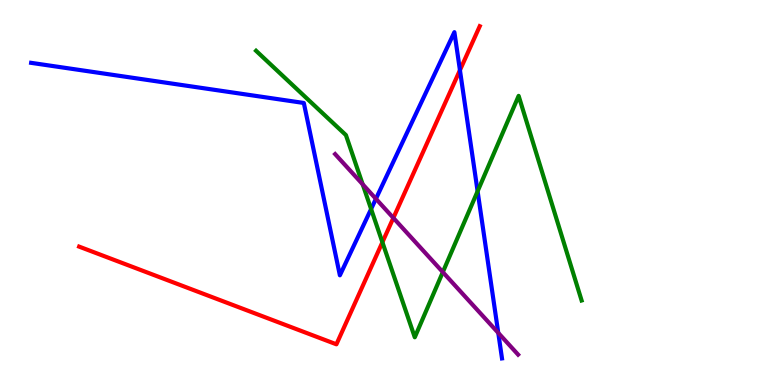[{'lines': ['blue', 'red'], 'intersections': [{'x': 5.93, 'y': 8.18}]}, {'lines': ['green', 'red'], 'intersections': [{'x': 4.93, 'y': 3.71}]}, {'lines': ['purple', 'red'], 'intersections': [{'x': 5.08, 'y': 4.34}]}, {'lines': ['blue', 'green'], 'intersections': [{'x': 4.79, 'y': 4.57}, {'x': 6.16, 'y': 5.03}]}, {'lines': ['blue', 'purple'], 'intersections': [{'x': 4.85, 'y': 4.84}, {'x': 6.43, 'y': 1.35}]}, {'lines': ['green', 'purple'], 'intersections': [{'x': 4.68, 'y': 5.21}, {'x': 5.71, 'y': 2.93}]}]